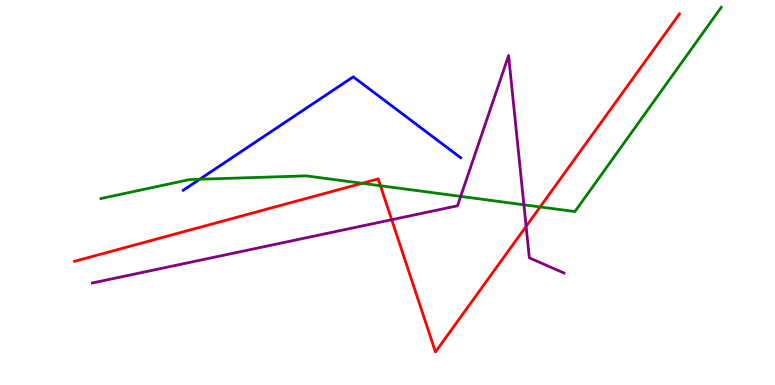[{'lines': ['blue', 'red'], 'intersections': []}, {'lines': ['green', 'red'], 'intersections': [{'x': 4.67, 'y': 5.24}, {'x': 4.91, 'y': 5.18}, {'x': 6.97, 'y': 4.62}]}, {'lines': ['purple', 'red'], 'intersections': [{'x': 5.05, 'y': 4.29}, {'x': 6.79, 'y': 4.12}]}, {'lines': ['blue', 'green'], 'intersections': [{'x': 2.58, 'y': 5.34}]}, {'lines': ['blue', 'purple'], 'intersections': []}, {'lines': ['green', 'purple'], 'intersections': [{'x': 5.94, 'y': 4.9}, {'x': 6.76, 'y': 4.68}]}]